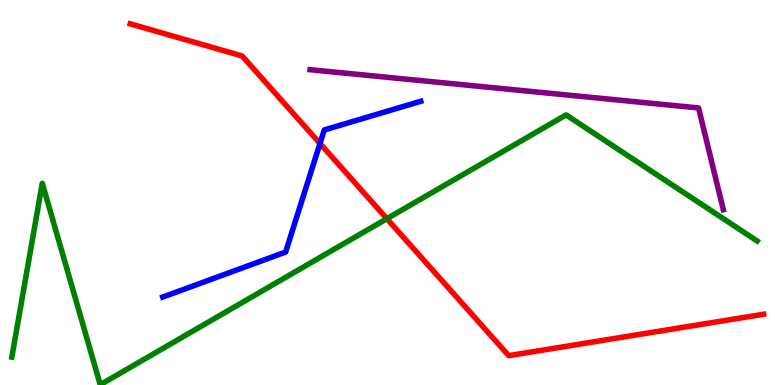[{'lines': ['blue', 'red'], 'intersections': [{'x': 4.13, 'y': 6.27}]}, {'lines': ['green', 'red'], 'intersections': [{'x': 4.99, 'y': 4.32}]}, {'lines': ['purple', 'red'], 'intersections': []}, {'lines': ['blue', 'green'], 'intersections': []}, {'lines': ['blue', 'purple'], 'intersections': []}, {'lines': ['green', 'purple'], 'intersections': []}]